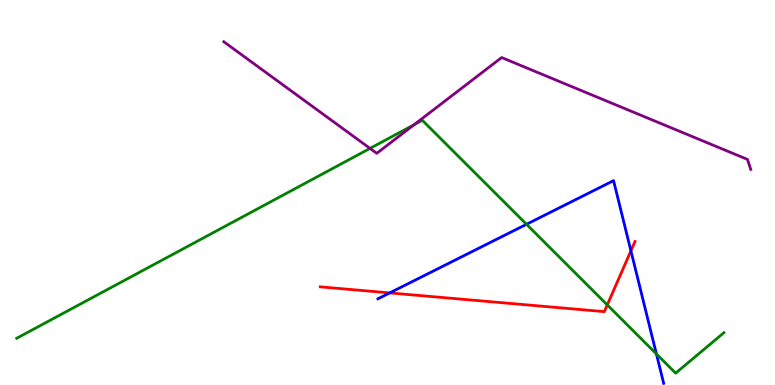[{'lines': ['blue', 'red'], 'intersections': [{'x': 5.03, 'y': 2.39}, {'x': 8.14, 'y': 3.48}]}, {'lines': ['green', 'red'], 'intersections': [{'x': 7.84, 'y': 2.08}]}, {'lines': ['purple', 'red'], 'intersections': []}, {'lines': ['blue', 'green'], 'intersections': [{'x': 6.79, 'y': 4.17}, {'x': 8.47, 'y': 0.806}]}, {'lines': ['blue', 'purple'], 'intersections': []}, {'lines': ['green', 'purple'], 'intersections': [{'x': 4.77, 'y': 6.15}, {'x': 5.34, 'y': 6.76}]}]